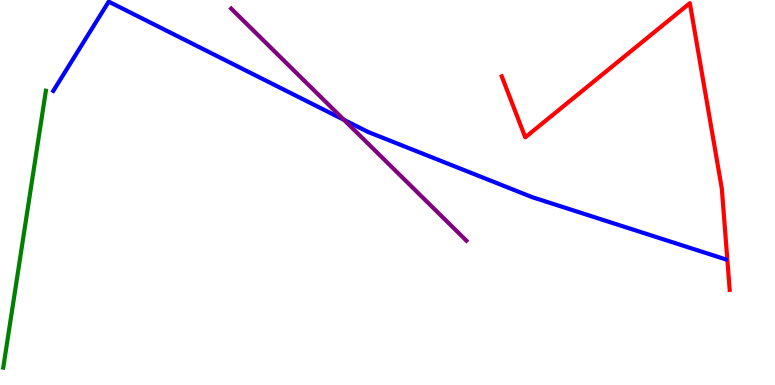[{'lines': ['blue', 'red'], 'intersections': []}, {'lines': ['green', 'red'], 'intersections': []}, {'lines': ['purple', 'red'], 'intersections': []}, {'lines': ['blue', 'green'], 'intersections': []}, {'lines': ['blue', 'purple'], 'intersections': [{'x': 4.44, 'y': 6.89}]}, {'lines': ['green', 'purple'], 'intersections': []}]